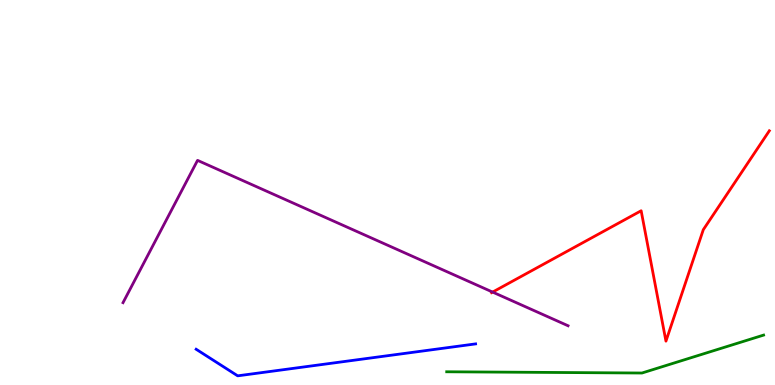[{'lines': ['blue', 'red'], 'intersections': []}, {'lines': ['green', 'red'], 'intersections': []}, {'lines': ['purple', 'red'], 'intersections': [{'x': 6.36, 'y': 2.41}]}, {'lines': ['blue', 'green'], 'intersections': []}, {'lines': ['blue', 'purple'], 'intersections': []}, {'lines': ['green', 'purple'], 'intersections': []}]